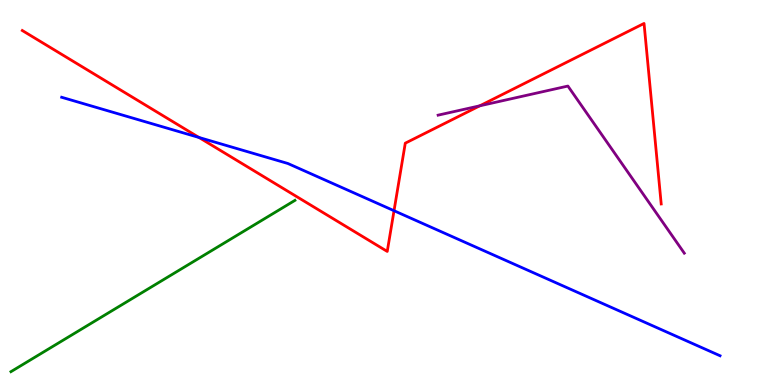[{'lines': ['blue', 'red'], 'intersections': [{'x': 2.57, 'y': 6.43}, {'x': 5.08, 'y': 4.53}]}, {'lines': ['green', 'red'], 'intersections': []}, {'lines': ['purple', 'red'], 'intersections': [{'x': 6.19, 'y': 7.25}]}, {'lines': ['blue', 'green'], 'intersections': []}, {'lines': ['blue', 'purple'], 'intersections': []}, {'lines': ['green', 'purple'], 'intersections': []}]